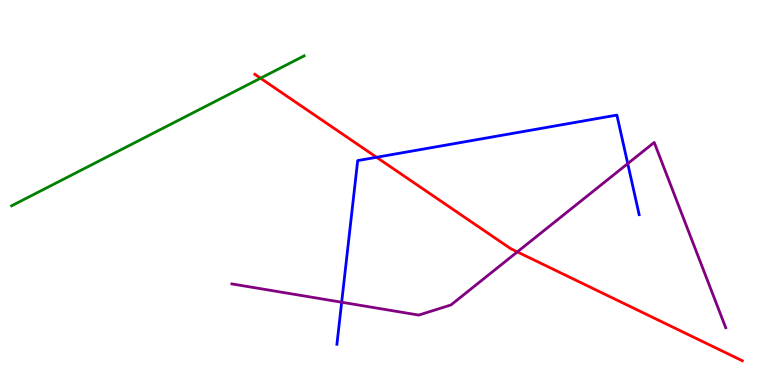[{'lines': ['blue', 'red'], 'intersections': [{'x': 4.86, 'y': 5.91}]}, {'lines': ['green', 'red'], 'intersections': [{'x': 3.36, 'y': 7.97}]}, {'lines': ['purple', 'red'], 'intersections': [{'x': 6.68, 'y': 3.46}]}, {'lines': ['blue', 'green'], 'intersections': []}, {'lines': ['blue', 'purple'], 'intersections': [{'x': 4.41, 'y': 2.15}, {'x': 8.1, 'y': 5.75}]}, {'lines': ['green', 'purple'], 'intersections': []}]